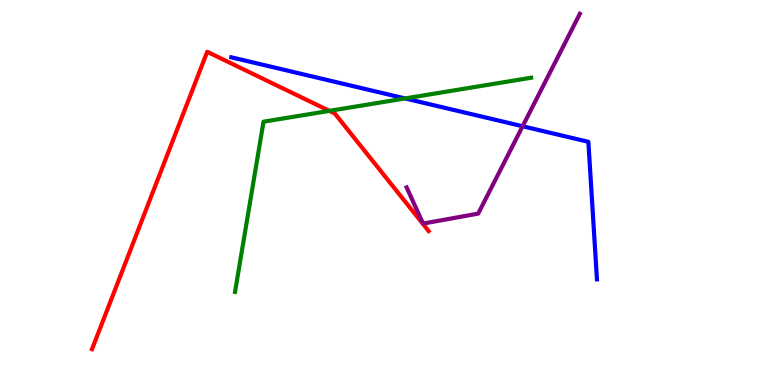[{'lines': ['blue', 'red'], 'intersections': []}, {'lines': ['green', 'red'], 'intersections': [{'x': 4.25, 'y': 7.12}]}, {'lines': ['purple', 'red'], 'intersections': []}, {'lines': ['blue', 'green'], 'intersections': [{'x': 5.23, 'y': 7.44}]}, {'lines': ['blue', 'purple'], 'intersections': [{'x': 6.74, 'y': 6.72}]}, {'lines': ['green', 'purple'], 'intersections': []}]